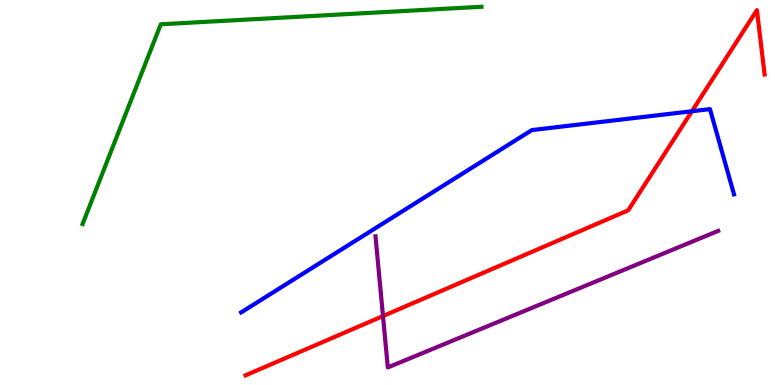[{'lines': ['blue', 'red'], 'intersections': [{'x': 8.93, 'y': 7.11}]}, {'lines': ['green', 'red'], 'intersections': []}, {'lines': ['purple', 'red'], 'intersections': [{'x': 4.94, 'y': 1.79}]}, {'lines': ['blue', 'green'], 'intersections': []}, {'lines': ['blue', 'purple'], 'intersections': []}, {'lines': ['green', 'purple'], 'intersections': []}]